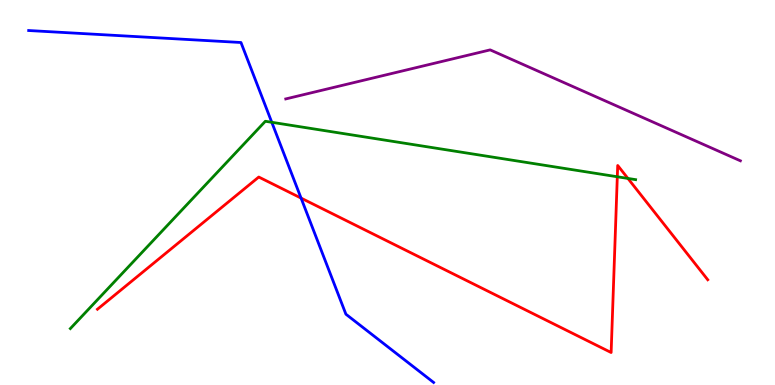[{'lines': ['blue', 'red'], 'intersections': [{'x': 3.88, 'y': 4.85}]}, {'lines': ['green', 'red'], 'intersections': [{'x': 7.97, 'y': 5.41}, {'x': 8.1, 'y': 5.37}]}, {'lines': ['purple', 'red'], 'intersections': []}, {'lines': ['blue', 'green'], 'intersections': [{'x': 3.51, 'y': 6.82}]}, {'lines': ['blue', 'purple'], 'intersections': []}, {'lines': ['green', 'purple'], 'intersections': []}]